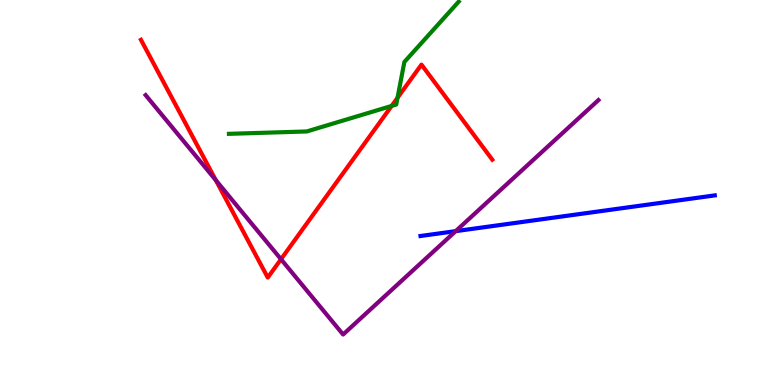[{'lines': ['blue', 'red'], 'intersections': []}, {'lines': ['green', 'red'], 'intersections': [{'x': 5.05, 'y': 7.25}, {'x': 5.13, 'y': 7.46}]}, {'lines': ['purple', 'red'], 'intersections': [{'x': 2.79, 'y': 5.32}, {'x': 3.63, 'y': 3.27}]}, {'lines': ['blue', 'green'], 'intersections': []}, {'lines': ['blue', 'purple'], 'intersections': [{'x': 5.88, 'y': 4.0}]}, {'lines': ['green', 'purple'], 'intersections': []}]